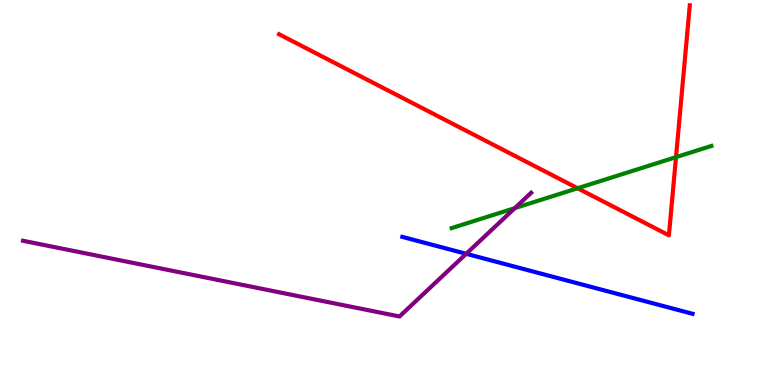[{'lines': ['blue', 'red'], 'intersections': []}, {'lines': ['green', 'red'], 'intersections': [{'x': 7.45, 'y': 5.11}, {'x': 8.72, 'y': 5.92}]}, {'lines': ['purple', 'red'], 'intersections': []}, {'lines': ['blue', 'green'], 'intersections': []}, {'lines': ['blue', 'purple'], 'intersections': [{'x': 6.02, 'y': 3.41}]}, {'lines': ['green', 'purple'], 'intersections': [{'x': 6.64, 'y': 4.59}]}]